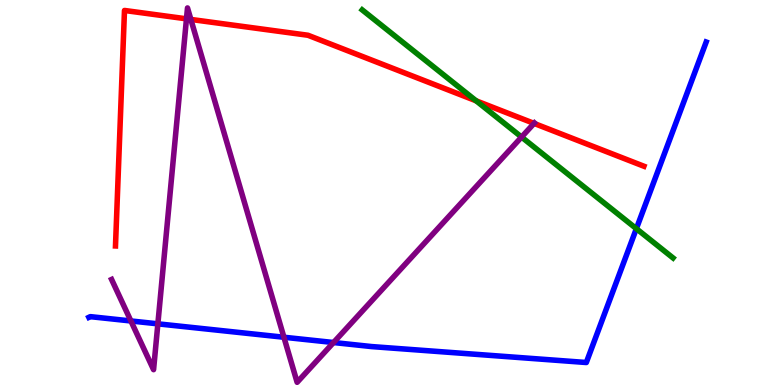[{'lines': ['blue', 'red'], 'intersections': []}, {'lines': ['green', 'red'], 'intersections': [{'x': 6.14, 'y': 7.38}]}, {'lines': ['purple', 'red'], 'intersections': [{'x': 2.41, 'y': 9.51}, {'x': 2.46, 'y': 9.5}, {'x': 6.89, 'y': 6.79}]}, {'lines': ['blue', 'green'], 'intersections': [{'x': 8.21, 'y': 4.06}]}, {'lines': ['blue', 'purple'], 'intersections': [{'x': 1.69, 'y': 1.66}, {'x': 2.04, 'y': 1.59}, {'x': 3.66, 'y': 1.24}, {'x': 4.3, 'y': 1.1}]}, {'lines': ['green', 'purple'], 'intersections': [{'x': 6.73, 'y': 6.44}]}]